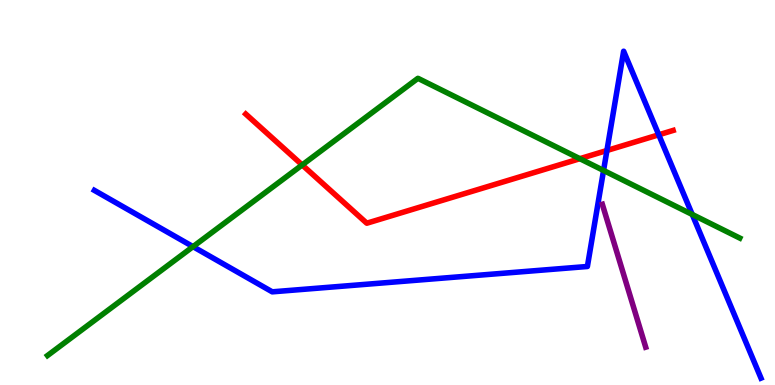[{'lines': ['blue', 'red'], 'intersections': [{'x': 7.83, 'y': 6.09}, {'x': 8.5, 'y': 6.5}]}, {'lines': ['green', 'red'], 'intersections': [{'x': 3.9, 'y': 5.72}, {'x': 7.48, 'y': 5.88}]}, {'lines': ['purple', 'red'], 'intersections': []}, {'lines': ['blue', 'green'], 'intersections': [{'x': 2.49, 'y': 3.59}, {'x': 7.79, 'y': 5.57}, {'x': 8.93, 'y': 4.43}]}, {'lines': ['blue', 'purple'], 'intersections': []}, {'lines': ['green', 'purple'], 'intersections': []}]